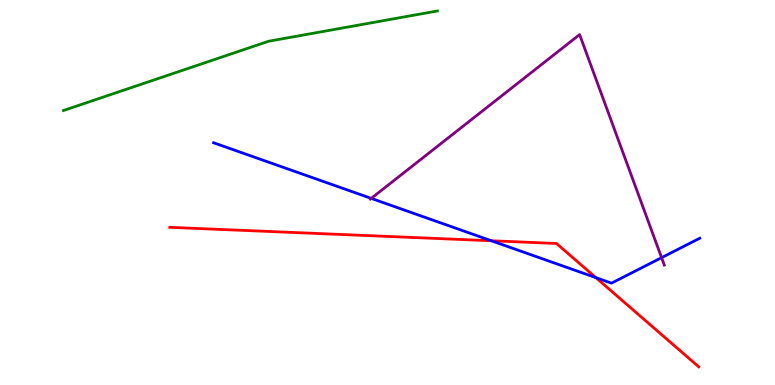[{'lines': ['blue', 'red'], 'intersections': [{'x': 6.34, 'y': 3.75}, {'x': 7.69, 'y': 2.79}]}, {'lines': ['green', 'red'], 'intersections': []}, {'lines': ['purple', 'red'], 'intersections': []}, {'lines': ['blue', 'green'], 'intersections': []}, {'lines': ['blue', 'purple'], 'intersections': [{'x': 4.79, 'y': 4.85}, {'x': 8.54, 'y': 3.31}]}, {'lines': ['green', 'purple'], 'intersections': []}]